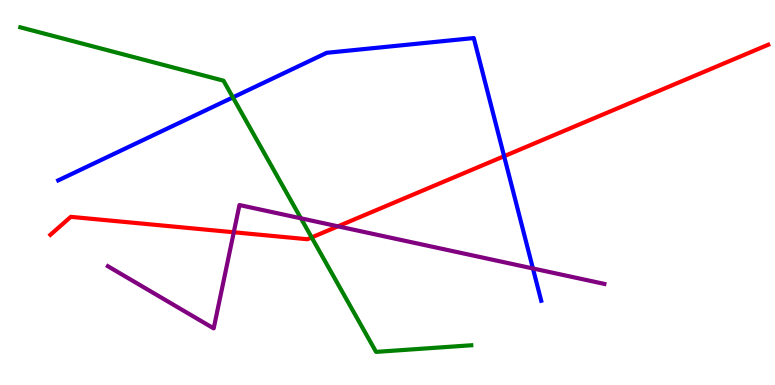[{'lines': ['blue', 'red'], 'intersections': [{'x': 6.5, 'y': 5.94}]}, {'lines': ['green', 'red'], 'intersections': [{'x': 4.02, 'y': 3.83}]}, {'lines': ['purple', 'red'], 'intersections': [{'x': 3.02, 'y': 3.97}, {'x': 4.36, 'y': 4.12}]}, {'lines': ['blue', 'green'], 'intersections': [{'x': 3.01, 'y': 7.47}]}, {'lines': ['blue', 'purple'], 'intersections': [{'x': 6.88, 'y': 3.03}]}, {'lines': ['green', 'purple'], 'intersections': [{'x': 3.88, 'y': 4.33}]}]